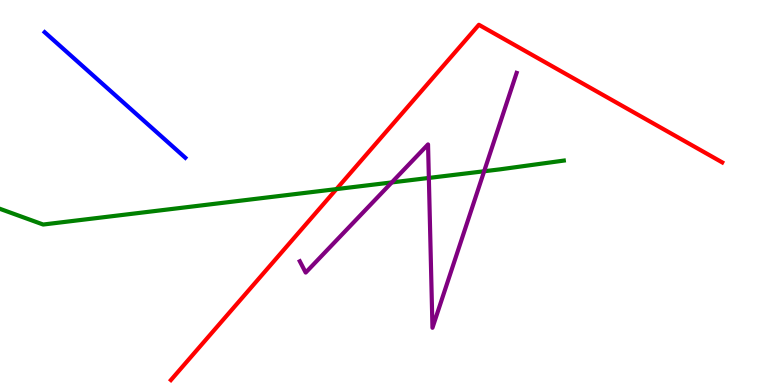[{'lines': ['blue', 'red'], 'intersections': []}, {'lines': ['green', 'red'], 'intersections': [{'x': 4.34, 'y': 5.09}]}, {'lines': ['purple', 'red'], 'intersections': []}, {'lines': ['blue', 'green'], 'intersections': []}, {'lines': ['blue', 'purple'], 'intersections': []}, {'lines': ['green', 'purple'], 'intersections': [{'x': 5.06, 'y': 5.26}, {'x': 5.53, 'y': 5.38}, {'x': 6.25, 'y': 5.55}]}]